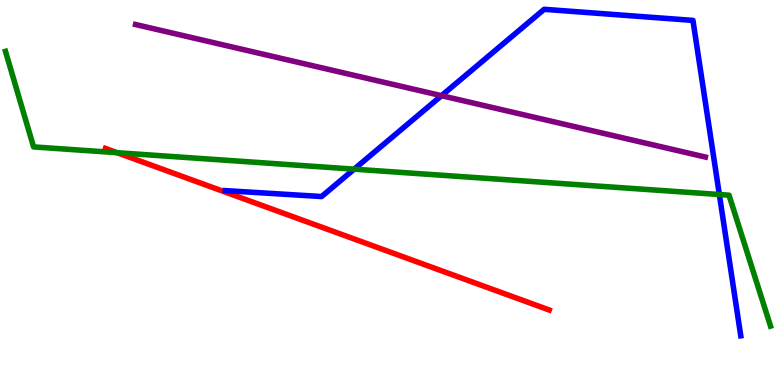[{'lines': ['blue', 'red'], 'intersections': []}, {'lines': ['green', 'red'], 'intersections': [{'x': 1.51, 'y': 6.03}]}, {'lines': ['purple', 'red'], 'intersections': []}, {'lines': ['blue', 'green'], 'intersections': [{'x': 4.57, 'y': 5.61}, {'x': 9.28, 'y': 4.95}]}, {'lines': ['blue', 'purple'], 'intersections': [{'x': 5.7, 'y': 7.51}]}, {'lines': ['green', 'purple'], 'intersections': []}]